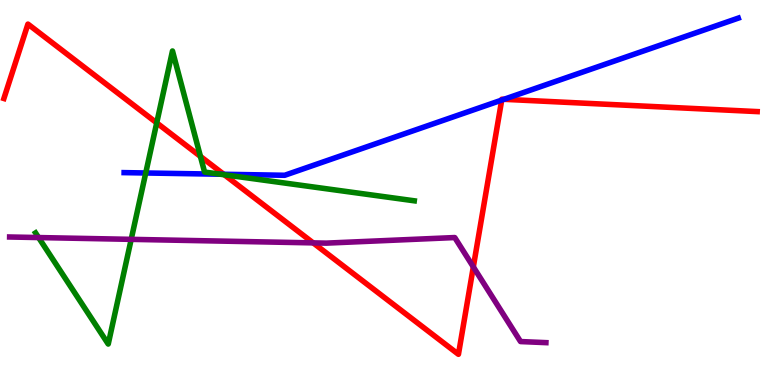[{'lines': ['blue', 'red'], 'intersections': [{'x': 2.89, 'y': 5.47}, {'x': 6.47, 'y': 7.4}, {'x': 6.5, 'y': 7.42}]}, {'lines': ['green', 'red'], 'intersections': [{'x': 2.02, 'y': 6.81}, {'x': 2.59, 'y': 5.94}, {'x': 2.9, 'y': 5.46}]}, {'lines': ['purple', 'red'], 'intersections': [{'x': 4.04, 'y': 3.69}, {'x': 6.11, 'y': 3.07}]}, {'lines': ['blue', 'green'], 'intersections': [{'x': 1.88, 'y': 5.51}, {'x': 2.84, 'y': 5.47}]}, {'lines': ['blue', 'purple'], 'intersections': []}, {'lines': ['green', 'purple'], 'intersections': [{'x': 0.498, 'y': 3.83}, {'x': 1.69, 'y': 3.78}]}]